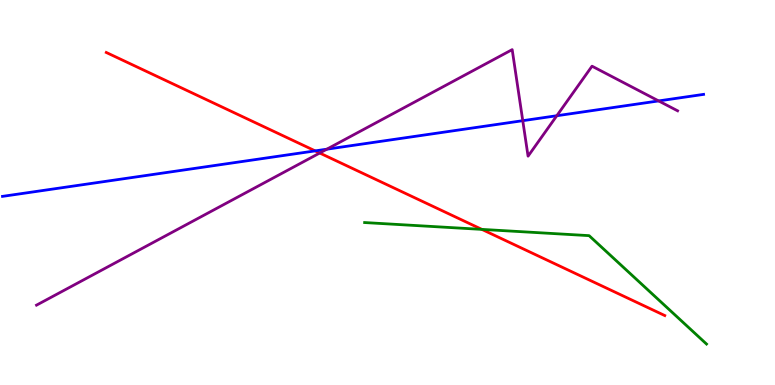[{'lines': ['blue', 'red'], 'intersections': [{'x': 4.07, 'y': 6.08}]}, {'lines': ['green', 'red'], 'intersections': [{'x': 6.22, 'y': 4.04}]}, {'lines': ['purple', 'red'], 'intersections': [{'x': 4.13, 'y': 6.03}]}, {'lines': ['blue', 'green'], 'intersections': []}, {'lines': ['blue', 'purple'], 'intersections': [{'x': 4.22, 'y': 6.13}, {'x': 6.75, 'y': 6.87}, {'x': 7.18, 'y': 6.99}, {'x': 8.5, 'y': 7.38}]}, {'lines': ['green', 'purple'], 'intersections': []}]